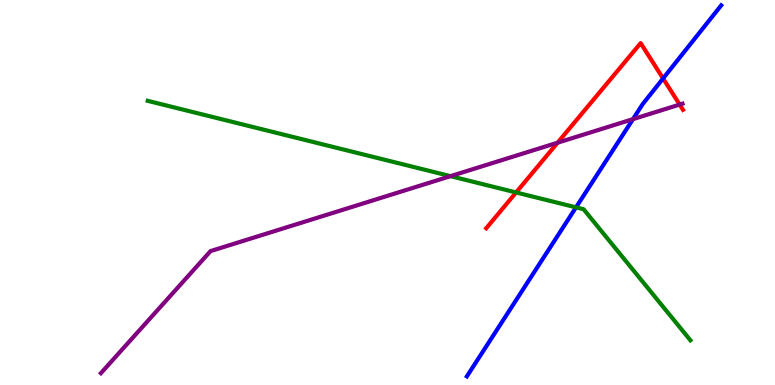[{'lines': ['blue', 'red'], 'intersections': [{'x': 8.56, 'y': 7.96}]}, {'lines': ['green', 'red'], 'intersections': [{'x': 6.66, 'y': 5.0}]}, {'lines': ['purple', 'red'], 'intersections': [{'x': 7.19, 'y': 6.29}, {'x': 8.77, 'y': 7.28}]}, {'lines': ['blue', 'green'], 'intersections': [{'x': 7.43, 'y': 4.61}]}, {'lines': ['blue', 'purple'], 'intersections': [{'x': 8.17, 'y': 6.91}]}, {'lines': ['green', 'purple'], 'intersections': [{'x': 5.81, 'y': 5.42}]}]